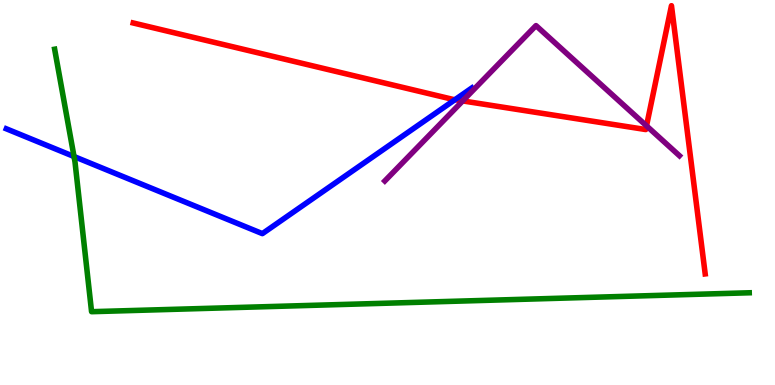[{'lines': ['blue', 'red'], 'intersections': [{'x': 5.87, 'y': 7.41}]}, {'lines': ['green', 'red'], 'intersections': []}, {'lines': ['purple', 'red'], 'intersections': [{'x': 5.97, 'y': 7.38}, {'x': 8.34, 'y': 6.73}]}, {'lines': ['blue', 'green'], 'intersections': [{'x': 0.955, 'y': 5.93}]}, {'lines': ['blue', 'purple'], 'intersections': []}, {'lines': ['green', 'purple'], 'intersections': []}]